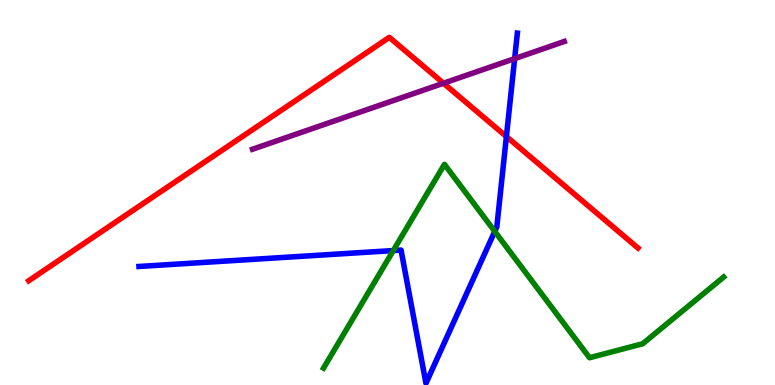[{'lines': ['blue', 'red'], 'intersections': [{'x': 6.53, 'y': 6.45}]}, {'lines': ['green', 'red'], 'intersections': []}, {'lines': ['purple', 'red'], 'intersections': [{'x': 5.72, 'y': 7.84}]}, {'lines': ['blue', 'green'], 'intersections': [{'x': 5.07, 'y': 3.49}, {'x': 6.38, 'y': 3.99}]}, {'lines': ['blue', 'purple'], 'intersections': [{'x': 6.64, 'y': 8.48}]}, {'lines': ['green', 'purple'], 'intersections': []}]